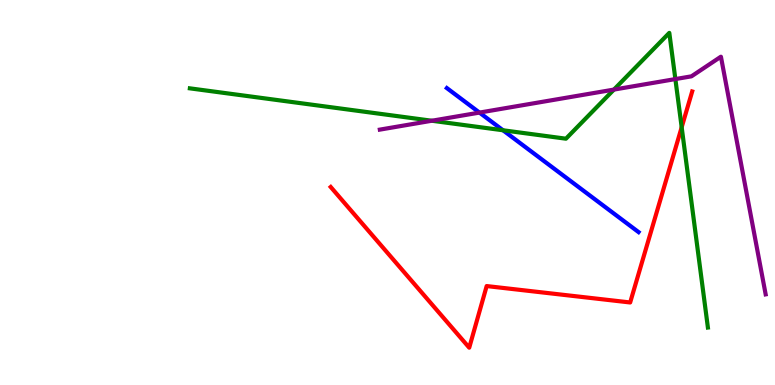[{'lines': ['blue', 'red'], 'intersections': []}, {'lines': ['green', 'red'], 'intersections': [{'x': 8.8, 'y': 6.69}]}, {'lines': ['purple', 'red'], 'intersections': []}, {'lines': ['blue', 'green'], 'intersections': [{'x': 6.49, 'y': 6.62}]}, {'lines': ['blue', 'purple'], 'intersections': [{'x': 6.19, 'y': 7.08}]}, {'lines': ['green', 'purple'], 'intersections': [{'x': 5.57, 'y': 6.86}, {'x': 7.92, 'y': 7.67}, {'x': 8.71, 'y': 7.95}]}]